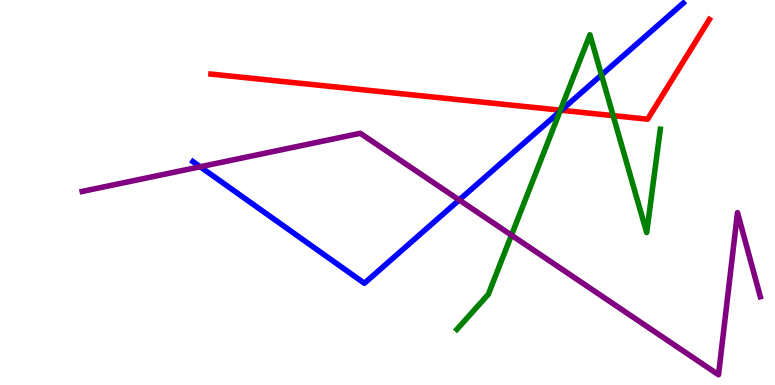[{'lines': ['blue', 'red'], 'intersections': [{'x': 7.24, 'y': 7.14}]}, {'lines': ['green', 'red'], 'intersections': [{'x': 7.23, 'y': 7.14}, {'x': 7.91, 'y': 7.0}]}, {'lines': ['purple', 'red'], 'intersections': []}, {'lines': ['blue', 'green'], 'intersections': [{'x': 7.22, 'y': 7.1}, {'x': 7.76, 'y': 8.05}]}, {'lines': ['blue', 'purple'], 'intersections': [{'x': 2.58, 'y': 5.67}, {'x': 5.93, 'y': 4.81}]}, {'lines': ['green', 'purple'], 'intersections': [{'x': 6.6, 'y': 3.89}]}]